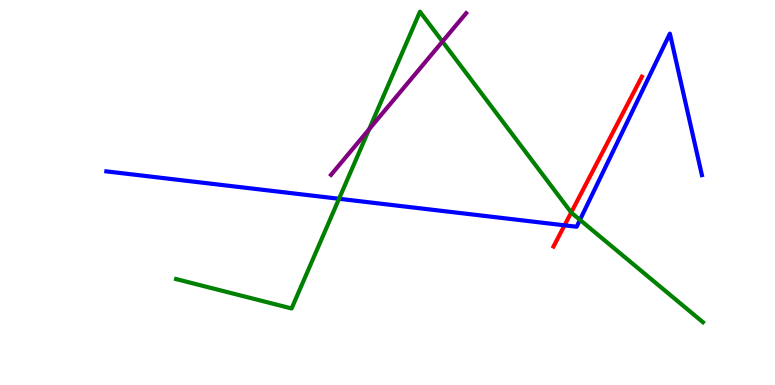[{'lines': ['blue', 'red'], 'intersections': [{'x': 7.28, 'y': 4.15}]}, {'lines': ['green', 'red'], 'intersections': [{'x': 7.37, 'y': 4.48}]}, {'lines': ['purple', 'red'], 'intersections': []}, {'lines': ['blue', 'green'], 'intersections': [{'x': 4.37, 'y': 4.84}, {'x': 7.48, 'y': 4.29}]}, {'lines': ['blue', 'purple'], 'intersections': []}, {'lines': ['green', 'purple'], 'intersections': [{'x': 4.76, 'y': 6.64}, {'x': 5.71, 'y': 8.92}]}]